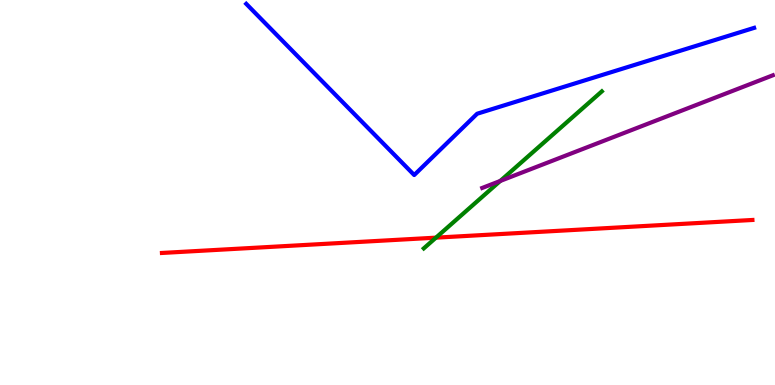[{'lines': ['blue', 'red'], 'intersections': []}, {'lines': ['green', 'red'], 'intersections': [{'x': 5.63, 'y': 3.83}]}, {'lines': ['purple', 'red'], 'intersections': []}, {'lines': ['blue', 'green'], 'intersections': []}, {'lines': ['blue', 'purple'], 'intersections': []}, {'lines': ['green', 'purple'], 'intersections': [{'x': 6.45, 'y': 5.3}]}]